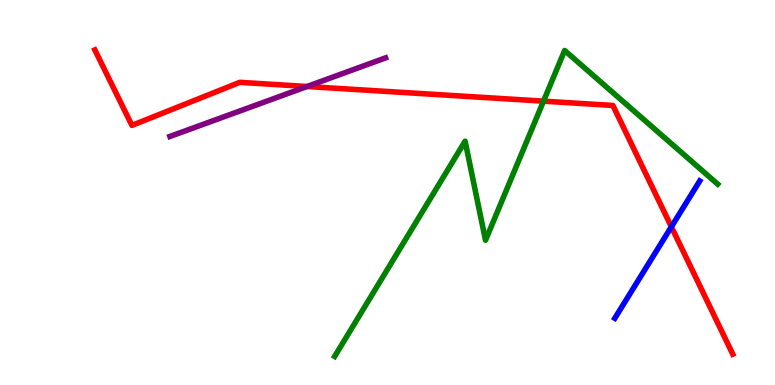[{'lines': ['blue', 'red'], 'intersections': [{'x': 8.66, 'y': 4.11}]}, {'lines': ['green', 'red'], 'intersections': [{'x': 7.01, 'y': 7.37}]}, {'lines': ['purple', 'red'], 'intersections': [{'x': 3.96, 'y': 7.75}]}, {'lines': ['blue', 'green'], 'intersections': []}, {'lines': ['blue', 'purple'], 'intersections': []}, {'lines': ['green', 'purple'], 'intersections': []}]